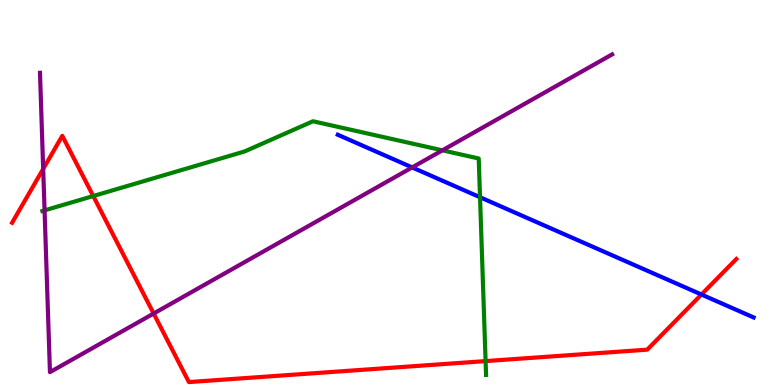[{'lines': ['blue', 'red'], 'intersections': [{'x': 9.05, 'y': 2.35}]}, {'lines': ['green', 'red'], 'intersections': [{'x': 1.2, 'y': 4.91}, {'x': 6.27, 'y': 0.621}]}, {'lines': ['purple', 'red'], 'intersections': [{'x': 0.557, 'y': 5.61}, {'x': 1.98, 'y': 1.86}]}, {'lines': ['blue', 'green'], 'intersections': [{'x': 6.19, 'y': 4.88}]}, {'lines': ['blue', 'purple'], 'intersections': [{'x': 5.32, 'y': 5.65}]}, {'lines': ['green', 'purple'], 'intersections': [{'x': 0.575, 'y': 4.54}, {'x': 5.71, 'y': 6.1}]}]